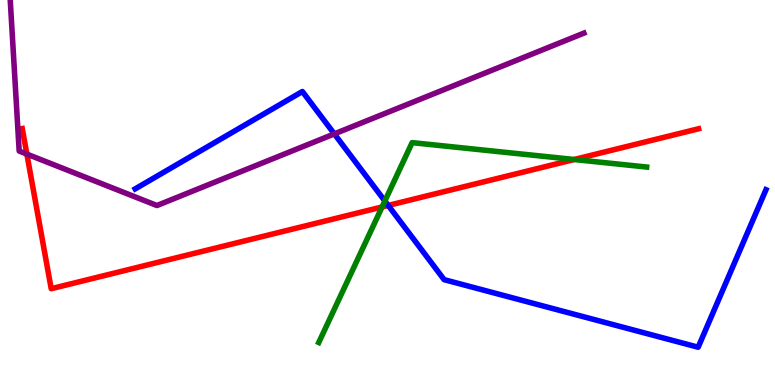[{'lines': ['blue', 'red'], 'intersections': [{'x': 5.01, 'y': 4.66}]}, {'lines': ['green', 'red'], 'intersections': [{'x': 4.93, 'y': 4.62}, {'x': 7.41, 'y': 5.86}]}, {'lines': ['purple', 'red'], 'intersections': [{'x': 0.347, 'y': 6.0}]}, {'lines': ['blue', 'green'], 'intersections': [{'x': 4.97, 'y': 4.78}]}, {'lines': ['blue', 'purple'], 'intersections': [{'x': 4.31, 'y': 6.52}]}, {'lines': ['green', 'purple'], 'intersections': []}]